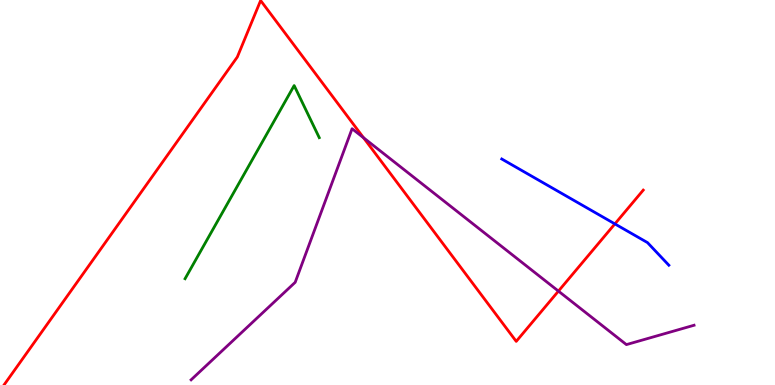[{'lines': ['blue', 'red'], 'intersections': [{'x': 7.93, 'y': 4.18}]}, {'lines': ['green', 'red'], 'intersections': []}, {'lines': ['purple', 'red'], 'intersections': [{'x': 4.69, 'y': 6.42}, {'x': 7.21, 'y': 2.44}]}, {'lines': ['blue', 'green'], 'intersections': []}, {'lines': ['blue', 'purple'], 'intersections': []}, {'lines': ['green', 'purple'], 'intersections': []}]